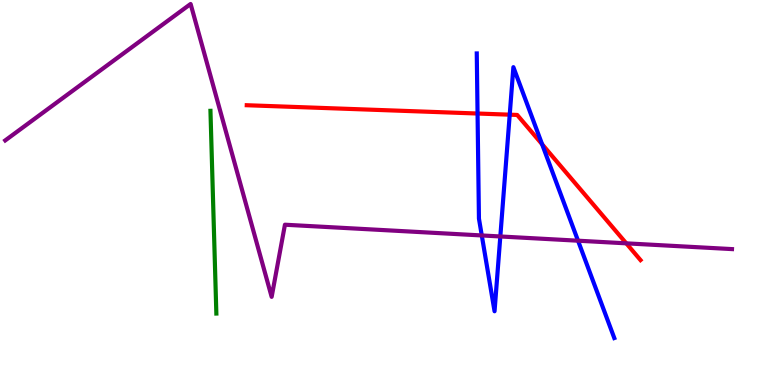[{'lines': ['blue', 'red'], 'intersections': [{'x': 6.16, 'y': 7.05}, {'x': 6.58, 'y': 7.02}, {'x': 6.99, 'y': 6.25}]}, {'lines': ['green', 'red'], 'intersections': []}, {'lines': ['purple', 'red'], 'intersections': [{'x': 8.08, 'y': 3.68}]}, {'lines': ['blue', 'green'], 'intersections': []}, {'lines': ['blue', 'purple'], 'intersections': [{'x': 6.22, 'y': 3.88}, {'x': 6.46, 'y': 3.86}, {'x': 7.46, 'y': 3.75}]}, {'lines': ['green', 'purple'], 'intersections': []}]